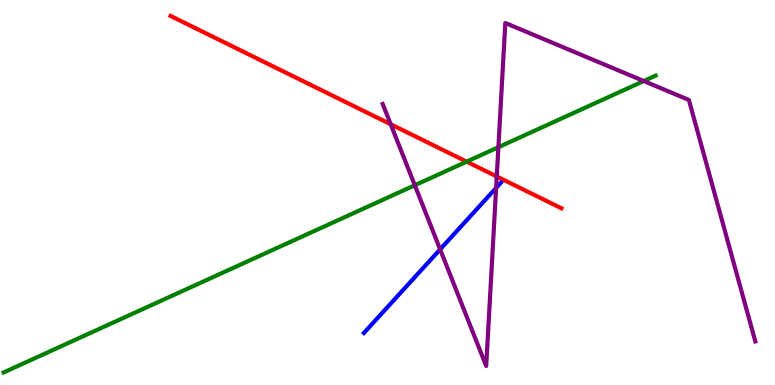[{'lines': ['blue', 'red'], 'intersections': []}, {'lines': ['green', 'red'], 'intersections': [{'x': 6.02, 'y': 5.8}]}, {'lines': ['purple', 'red'], 'intersections': [{'x': 5.04, 'y': 6.77}, {'x': 6.41, 'y': 5.42}]}, {'lines': ['blue', 'green'], 'intersections': []}, {'lines': ['blue', 'purple'], 'intersections': [{'x': 5.68, 'y': 3.52}, {'x': 6.4, 'y': 5.12}]}, {'lines': ['green', 'purple'], 'intersections': [{'x': 5.35, 'y': 5.19}, {'x': 6.43, 'y': 6.18}, {'x': 8.31, 'y': 7.9}]}]